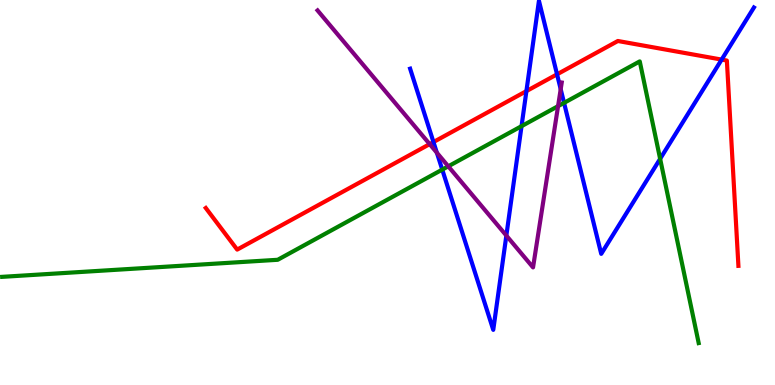[{'lines': ['blue', 'red'], 'intersections': [{'x': 5.59, 'y': 6.31}, {'x': 6.79, 'y': 7.63}, {'x': 7.19, 'y': 8.07}, {'x': 9.31, 'y': 8.45}]}, {'lines': ['green', 'red'], 'intersections': []}, {'lines': ['purple', 'red'], 'intersections': [{'x': 5.54, 'y': 6.26}]}, {'lines': ['blue', 'green'], 'intersections': [{'x': 5.71, 'y': 5.59}, {'x': 6.73, 'y': 6.72}, {'x': 7.28, 'y': 7.33}, {'x': 8.52, 'y': 5.87}]}, {'lines': ['blue', 'purple'], 'intersections': [{'x': 5.64, 'y': 6.03}, {'x': 6.53, 'y': 3.88}, {'x': 7.23, 'y': 7.68}]}, {'lines': ['green', 'purple'], 'intersections': [{'x': 5.78, 'y': 5.68}, {'x': 7.2, 'y': 7.24}]}]